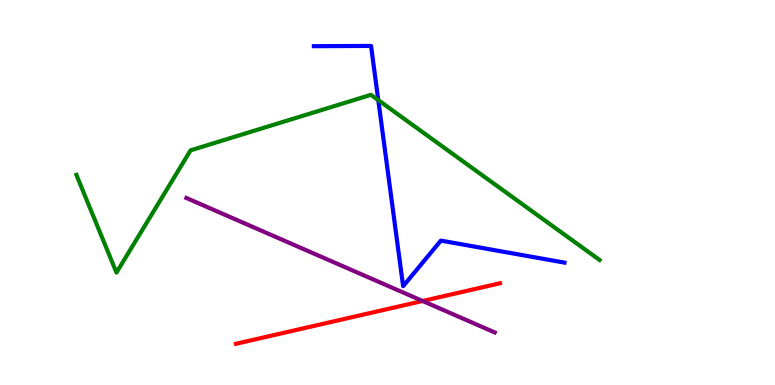[{'lines': ['blue', 'red'], 'intersections': []}, {'lines': ['green', 'red'], 'intersections': []}, {'lines': ['purple', 'red'], 'intersections': [{'x': 5.45, 'y': 2.18}]}, {'lines': ['blue', 'green'], 'intersections': [{'x': 4.88, 'y': 7.4}]}, {'lines': ['blue', 'purple'], 'intersections': []}, {'lines': ['green', 'purple'], 'intersections': []}]